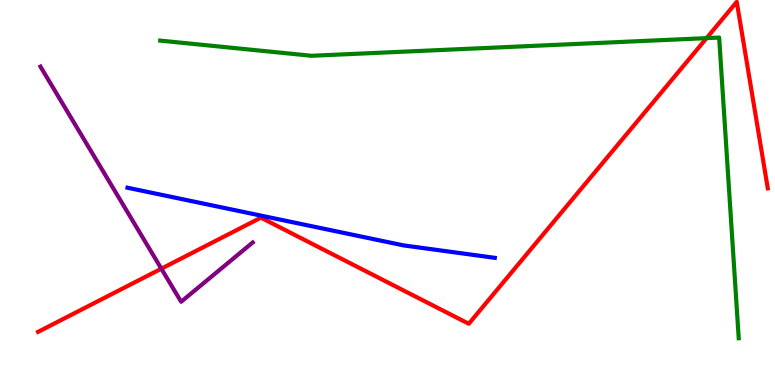[{'lines': ['blue', 'red'], 'intersections': []}, {'lines': ['green', 'red'], 'intersections': [{'x': 9.12, 'y': 9.01}]}, {'lines': ['purple', 'red'], 'intersections': [{'x': 2.08, 'y': 3.02}]}, {'lines': ['blue', 'green'], 'intersections': []}, {'lines': ['blue', 'purple'], 'intersections': []}, {'lines': ['green', 'purple'], 'intersections': []}]